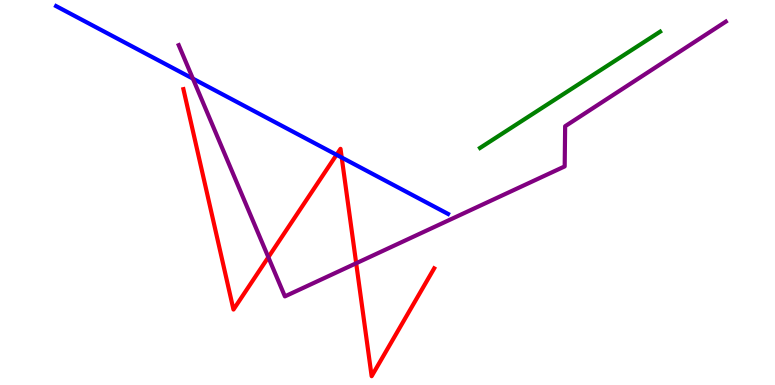[{'lines': ['blue', 'red'], 'intersections': [{'x': 4.34, 'y': 5.98}, {'x': 4.41, 'y': 5.91}]}, {'lines': ['green', 'red'], 'intersections': []}, {'lines': ['purple', 'red'], 'intersections': [{'x': 3.46, 'y': 3.32}, {'x': 4.6, 'y': 3.16}]}, {'lines': ['blue', 'green'], 'intersections': []}, {'lines': ['blue', 'purple'], 'intersections': [{'x': 2.49, 'y': 7.96}]}, {'lines': ['green', 'purple'], 'intersections': []}]